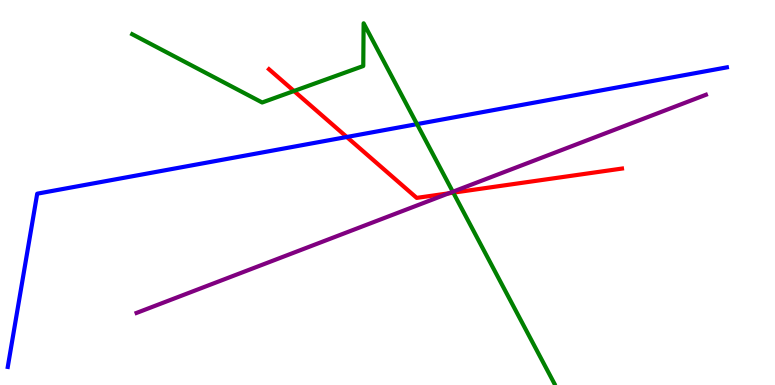[{'lines': ['blue', 'red'], 'intersections': [{'x': 4.47, 'y': 6.44}]}, {'lines': ['green', 'red'], 'intersections': [{'x': 3.79, 'y': 7.64}, {'x': 5.85, 'y': 5.0}]}, {'lines': ['purple', 'red'], 'intersections': [{'x': 5.79, 'y': 4.98}]}, {'lines': ['blue', 'green'], 'intersections': [{'x': 5.38, 'y': 6.78}]}, {'lines': ['blue', 'purple'], 'intersections': []}, {'lines': ['green', 'purple'], 'intersections': [{'x': 5.84, 'y': 5.02}]}]